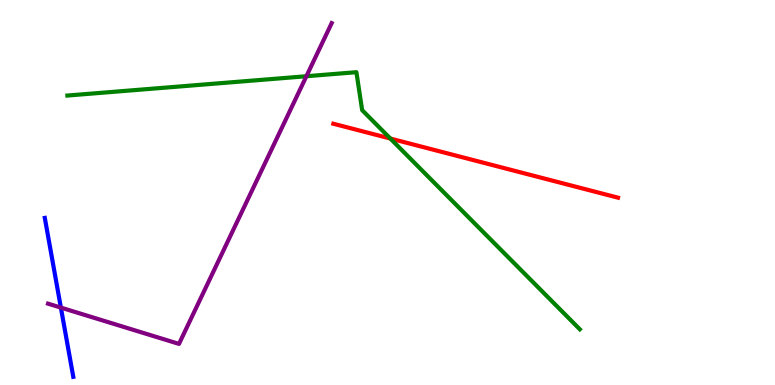[{'lines': ['blue', 'red'], 'intersections': []}, {'lines': ['green', 'red'], 'intersections': [{'x': 5.04, 'y': 6.4}]}, {'lines': ['purple', 'red'], 'intersections': []}, {'lines': ['blue', 'green'], 'intersections': []}, {'lines': ['blue', 'purple'], 'intersections': [{'x': 0.786, 'y': 2.01}]}, {'lines': ['green', 'purple'], 'intersections': [{'x': 3.95, 'y': 8.02}]}]